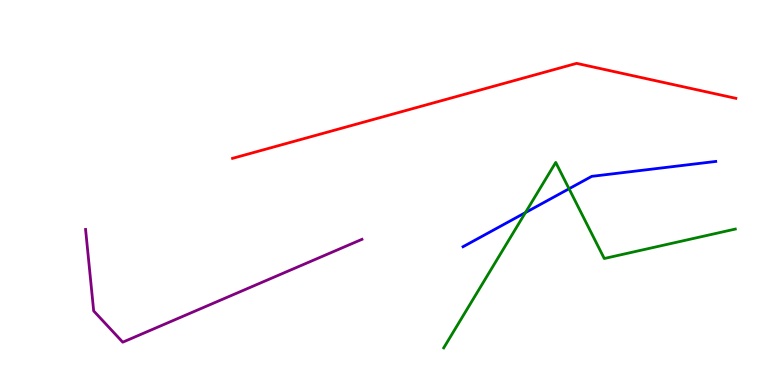[{'lines': ['blue', 'red'], 'intersections': []}, {'lines': ['green', 'red'], 'intersections': []}, {'lines': ['purple', 'red'], 'intersections': []}, {'lines': ['blue', 'green'], 'intersections': [{'x': 6.78, 'y': 4.48}, {'x': 7.34, 'y': 5.1}]}, {'lines': ['blue', 'purple'], 'intersections': []}, {'lines': ['green', 'purple'], 'intersections': []}]